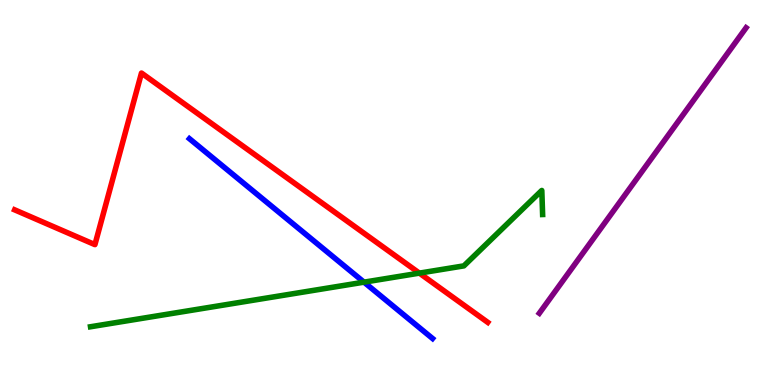[{'lines': ['blue', 'red'], 'intersections': []}, {'lines': ['green', 'red'], 'intersections': [{'x': 5.41, 'y': 2.91}]}, {'lines': ['purple', 'red'], 'intersections': []}, {'lines': ['blue', 'green'], 'intersections': [{'x': 4.7, 'y': 2.67}]}, {'lines': ['blue', 'purple'], 'intersections': []}, {'lines': ['green', 'purple'], 'intersections': []}]